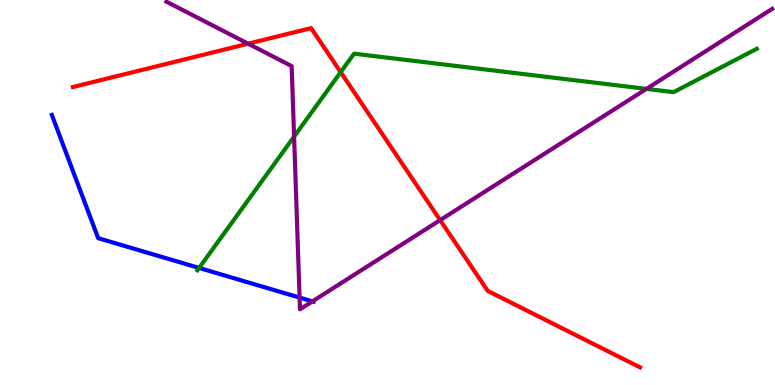[{'lines': ['blue', 'red'], 'intersections': []}, {'lines': ['green', 'red'], 'intersections': [{'x': 4.4, 'y': 8.13}]}, {'lines': ['purple', 'red'], 'intersections': [{'x': 3.2, 'y': 8.86}, {'x': 5.68, 'y': 4.28}]}, {'lines': ['blue', 'green'], 'intersections': [{'x': 2.57, 'y': 3.04}]}, {'lines': ['blue', 'purple'], 'intersections': [{'x': 3.87, 'y': 2.27}, {'x': 4.03, 'y': 2.17}]}, {'lines': ['green', 'purple'], 'intersections': [{'x': 3.79, 'y': 6.45}, {'x': 8.34, 'y': 7.69}]}]